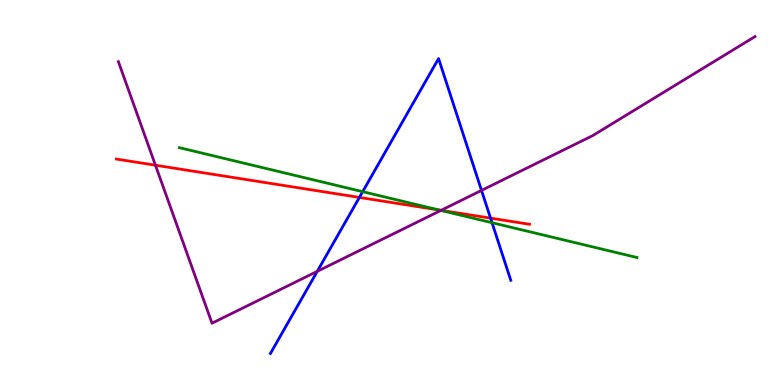[{'lines': ['blue', 'red'], 'intersections': [{'x': 4.64, 'y': 4.87}, {'x': 6.33, 'y': 4.33}]}, {'lines': ['green', 'red'], 'intersections': [{'x': 5.67, 'y': 4.55}]}, {'lines': ['purple', 'red'], 'intersections': [{'x': 2.01, 'y': 5.71}, {'x': 5.69, 'y': 4.54}]}, {'lines': ['blue', 'green'], 'intersections': [{'x': 4.68, 'y': 5.02}, {'x': 6.35, 'y': 4.22}]}, {'lines': ['blue', 'purple'], 'intersections': [{'x': 4.09, 'y': 2.95}, {'x': 6.21, 'y': 5.05}]}, {'lines': ['green', 'purple'], 'intersections': [{'x': 5.69, 'y': 4.53}]}]